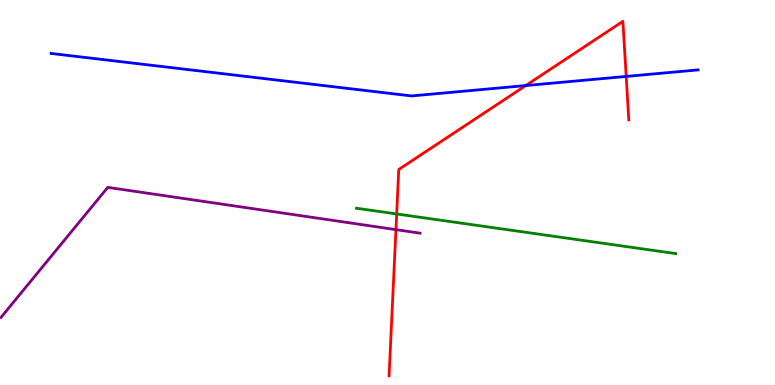[{'lines': ['blue', 'red'], 'intersections': [{'x': 6.78, 'y': 7.78}, {'x': 8.08, 'y': 8.01}]}, {'lines': ['green', 'red'], 'intersections': [{'x': 5.12, 'y': 4.44}]}, {'lines': ['purple', 'red'], 'intersections': [{'x': 5.11, 'y': 4.04}]}, {'lines': ['blue', 'green'], 'intersections': []}, {'lines': ['blue', 'purple'], 'intersections': []}, {'lines': ['green', 'purple'], 'intersections': []}]